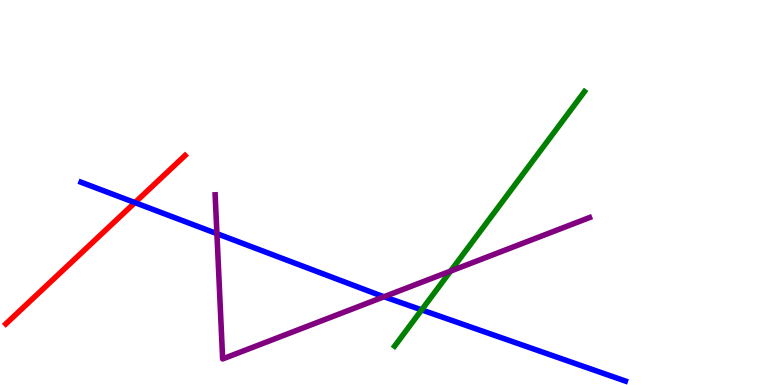[{'lines': ['blue', 'red'], 'intersections': [{'x': 1.74, 'y': 4.74}]}, {'lines': ['green', 'red'], 'intersections': []}, {'lines': ['purple', 'red'], 'intersections': []}, {'lines': ['blue', 'green'], 'intersections': [{'x': 5.44, 'y': 1.95}]}, {'lines': ['blue', 'purple'], 'intersections': [{'x': 2.8, 'y': 3.93}, {'x': 4.96, 'y': 2.29}]}, {'lines': ['green', 'purple'], 'intersections': [{'x': 5.81, 'y': 2.96}]}]